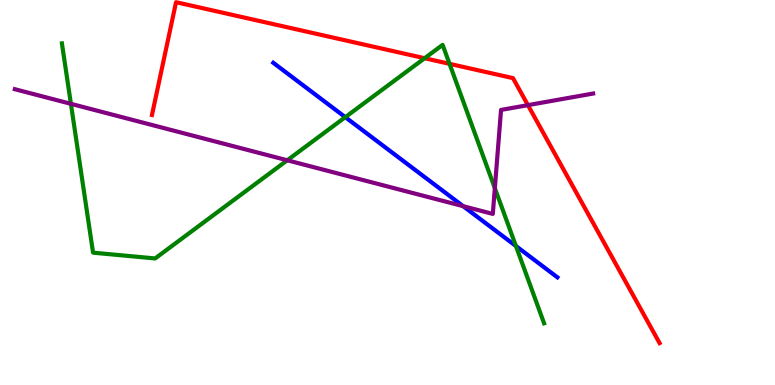[{'lines': ['blue', 'red'], 'intersections': []}, {'lines': ['green', 'red'], 'intersections': [{'x': 5.48, 'y': 8.49}, {'x': 5.8, 'y': 8.34}]}, {'lines': ['purple', 'red'], 'intersections': [{'x': 6.81, 'y': 7.27}]}, {'lines': ['blue', 'green'], 'intersections': [{'x': 4.46, 'y': 6.96}, {'x': 6.66, 'y': 3.61}]}, {'lines': ['blue', 'purple'], 'intersections': [{'x': 5.98, 'y': 4.64}]}, {'lines': ['green', 'purple'], 'intersections': [{'x': 0.915, 'y': 7.3}, {'x': 3.71, 'y': 5.84}, {'x': 6.39, 'y': 5.11}]}]